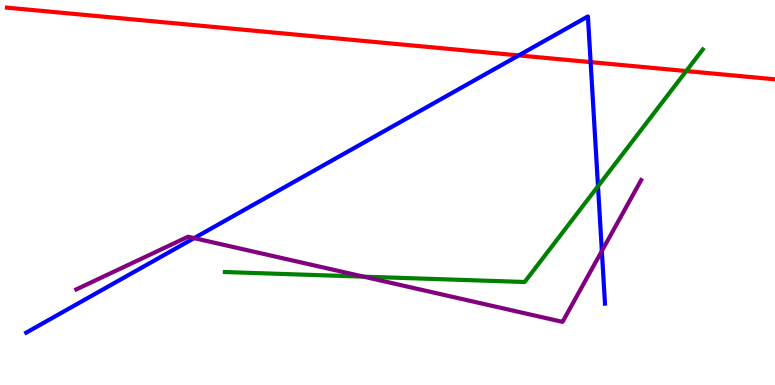[{'lines': ['blue', 'red'], 'intersections': [{'x': 6.69, 'y': 8.56}, {'x': 7.62, 'y': 8.39}]}, {'lines': ['green', 'red'], 'intersections': [{'x': 8.85, 'y': 8.15}]}, {'lines': ['purple', 'red'], 'intersections': []}, {'lines': ['blue', 'green'], 'intersections': [{'x': 7.72, 'y': 5.16}]}, {'lines': ['blue', 'purple'], 'intersections': [{'x': 2.51, 'y': 3.82}, {'x': 7.77, 'y': 3.48}]}, {'lines': ['green', 'purple'], 'intersections': [{'x': 4.69, 'y': 2.81}]}]